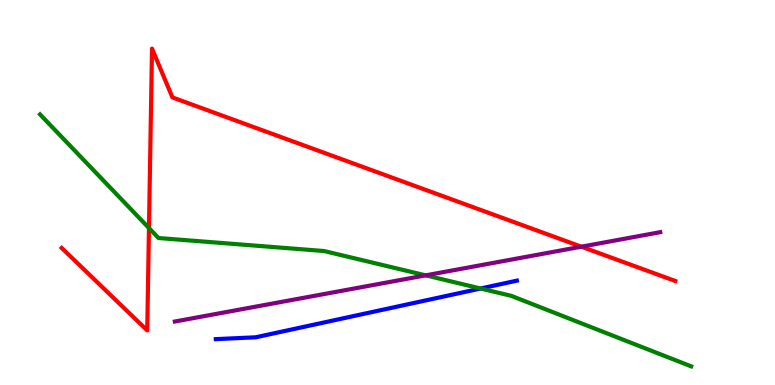[{'lines': ['blue', 'red'], 'intersections': []}, {'lines': ['green', 'red'], 'intersections': [{'x': 1.92, 'y': 4.08}]}, {'lines': ['purple', 'red'], 'intersections': [{'x': 7.5, 'y': 3.59}]}, {'lines': ['blue', 'green'], 'intersections': [{'x': 6.2, 'y': 2.51}]}, {'lines': ['blue', 'purple'], 'intersections': []}, {'lines': ['green', 'purple'], 'intersections': [{'x': 5.49, 'y': 2.85}]}]